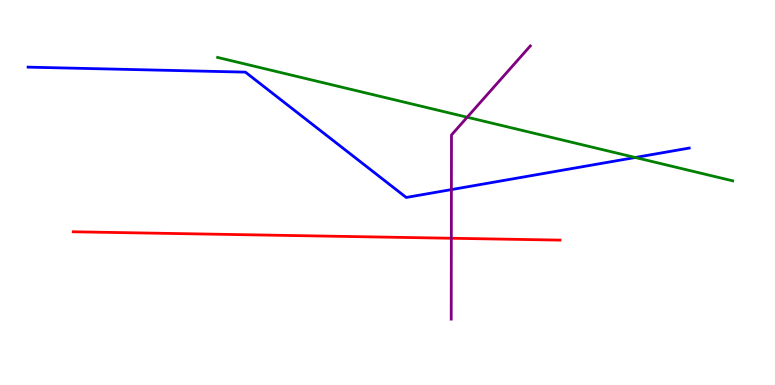[{'lines': ['blue', 'red'], 'intersections': []}, {'lines': ['green', 'red'], 'intersections': []}, {'lines': ['purple', 'red'], 'intersections': [{'x': 5.82, 'y': 3.81}]}, {'lines': ['blue', 'green'], 'intersections': [{'x': 8.2, 'y': 5.91}]}, {'lines': ['blue', 'purple'], 'intersections': [{'x': 5.82, 'y': 5.08}]}, {'lines': ['green', 'purple'], 'intersections': [{'x': 6.03, 'y': 6.96}]}]